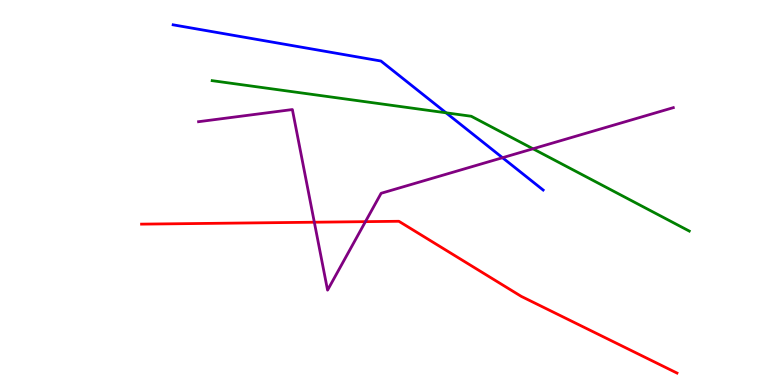[{'lines': ['blue', 'red'], 'intersections': []}, {'lines': ['green', 'red'], 'intersections': []}, {'lines': ['purple', 'red'], 'intersections': [{'x': 4.06, 'y': 4.23}, {'x': 4.72, 'y': 4.24}]}, {'lines': ['blue', 'green'], 'intersections': [{'x': 5.76, 'y': 7.07}]}, {'lines': ['blue', 'purple'], 'intersections': [{'x': 6.48, 'y': 5.9}]}, {'lines': ['green', 'purple'], 'intersections': [{'x': 6.88, 'y': 6.14}]}]